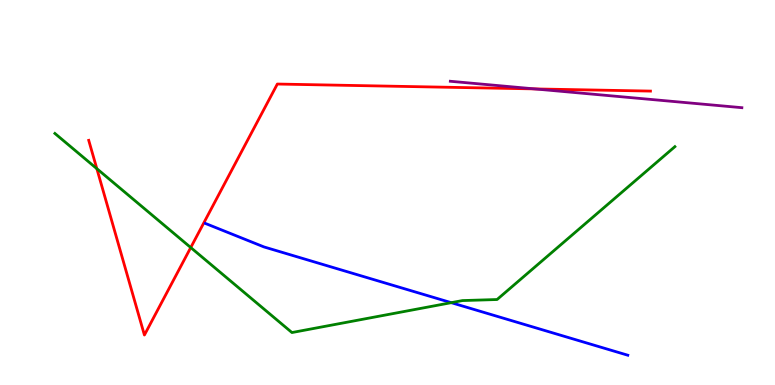[{'lines': ['blue', 'red'], 'intersections': []}, {'lines': ['green', 'red'], 'intersections': [{'x': 1.25, 'y': 5.62}, {'x': 2.46, 'y': 3.57}]}, {'lines': ['purple', 'red'], 'intersections': [{'x': 6.9, 'y': 7.69}]}, {'lines': ['blue', 'green'], 'intersections': [{'x': 5.82, 'y': 2.14}]}, {'lines': ['blue', 'purple'], 'intersections': []}, {'lines': ['green', 'purple'], 'intersections': []}]